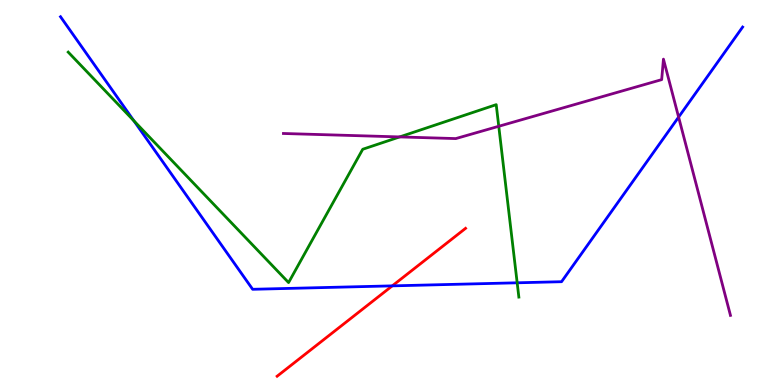[{'lines': ['blue', 'red'], 'intersections': [{'x': 5.06, 'y': 2.57}]}, {'lines': ['green', 'red'], 'intersections': []}, {'lines': ['purple', 'red'], 'intersections': []}, {'lines': ['blue', 'green'], 'intersections': [{'x': 1.73, 'y': 6.86}, {'x': 6.67, 'y': 2.65}]}, {'lines': ['blue', 'purple'], 'intersections': [{'x': 8.76, 'y': 6.96}]}, {'lines': ['green', 'purple'], 'intersections': [{'x': 5.16, 'y': 6.44}, {'x': 6.44, 'y': 6.72}]}]